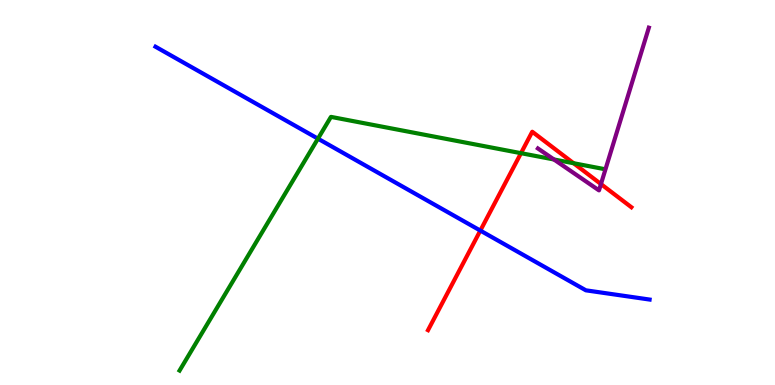[{'lines': ['blue', 'red'], 'intersections': [{'x': 6.2, 'y': 4.01}]}, {'lines': ['green', 'red'], 'intersections': [{'x': 6.72, 'y': 6.02}, {'x': 7.4, 'y': 5.76}]}, {'lines': ['purple', 'red'], 'intersections': [{'x': 7.75, 'y': 5.22}]}, {'lines': ['blue', 'green'], 'intersections': [{'x': 4.1, 'y': 6.4}]}, {'lines': ['blue', 'purple'], 'intersections': []}, {'lines': ['green', 'purple'], 'intersections': [{'x': 7.15, 'y': 5.86}]}]